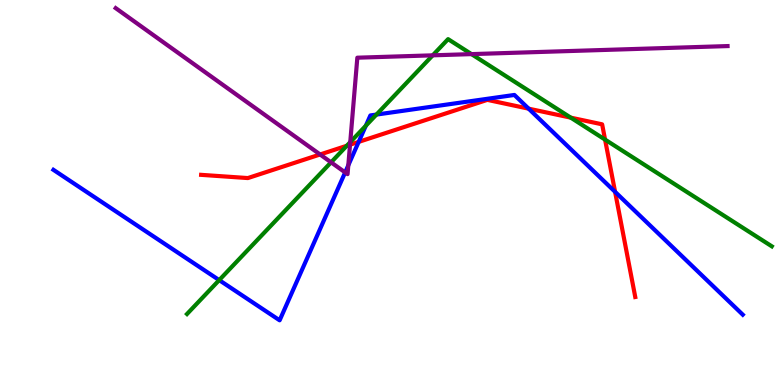[{'lines': ['blue', 'red'], 'intersections': [{'x': 4.63, 'y': 6.31}, {'x': 6.82, 'y': 7.18}, {'x': 7.94, 'y': 5.02}]}, {'lines': ['green', 'red'], 'intersections': [{'x': 4.48, 'y': 6.21}, {'x': 7.36, 'y': 6.94}, {'x': 7.81, 'y': 6.37}]}, {'lines': ['purple', 'red'], 'intersections': [{'x': 4.13, 'y': 5.99}, {'x': 4.52, 'y': 6.24}]}, {'lines': ['blue', 'green'], 'intersections': [{'x': 2.83, 'y': 2.72}, {'x': 4.72, 'y': 6.73}, {'x': 4.86, 'y': 7.02}]}, {'lines': ['blue', 'purple'], 'intersections': [{'x': 4.45, 'y': 5.52}, {'x': 4.49, 'y': 5.71}]}, {'lines': ['green', 'purple'], 'intersections': [{'x': 4.27, 'y': 5.78}, {'x': 4.52, 'y': 6.31}, {'x': 5.58, 'y': 8.56}, {'x': 6.08, 'y': 8.59}]}]